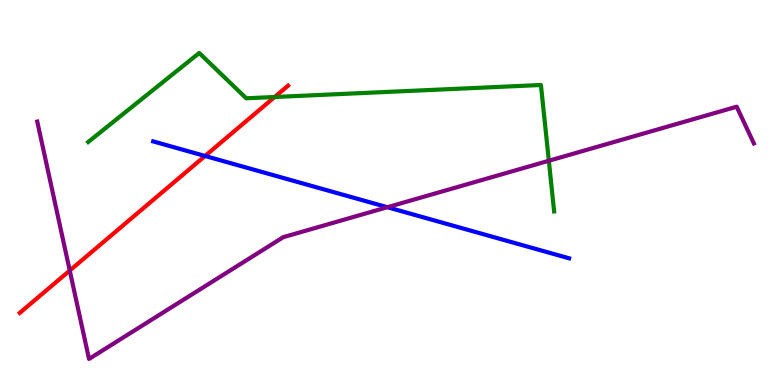[{'lines': ['blue', 'red'], 'intersections': [{'x': 2.65, 'y': 5.95}]}, {'lines': ['green', 'red'], 'intersections': [{'x': 3.54, 'y': 7.48}]}, {'lines': ['purple', 'red'], 'intersections': [{'x': 0.9, 'y': 2.97}]}, {'lines': ['blue', 'green'], 'intersections': []}, {'lines': ['blue', 'purple'], 'intersections': [{'x': 5.0, 'y': 4.62}]}, {'lines': ['green', 'purple'], 'intersections': [{'x': 7.08, 'y': 5.82}]}]